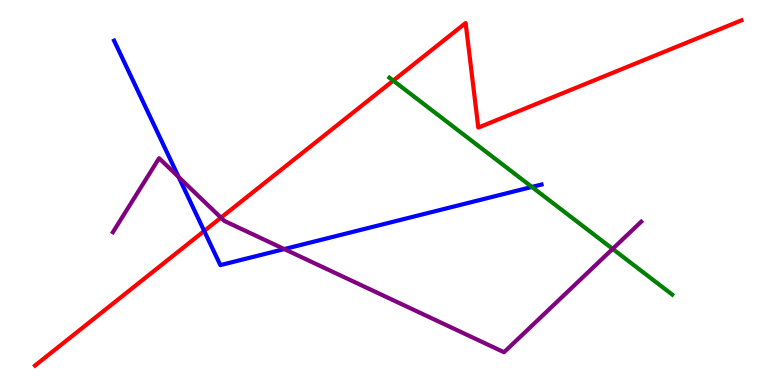[{'lines': ['blue', 'red'], 'intersections': [{'x': 2.63, 'y': 4.0}]}, {'lines': ['green', 'red'], 'intersections': [{'x': 5.07, 'y': 7.91}]}, {'lines': ['purple', 'red'], 'intersections': [{'x': 2.85, 'y': 4.35}]}, {'lines': ['blue', 'green'], 'intersections': [{'x': 6.86, 'y': 5.14}]}, {'lines': ['blue', 'purple'], 'intersections': [{'x': 2.31, 'y': 5.4}, {'x': 3.67, 'y': 3.53}]}, {'lines': ['green', 'purple'], 'intersections': [{'x': 7.91, 'y': 3.54}]}]